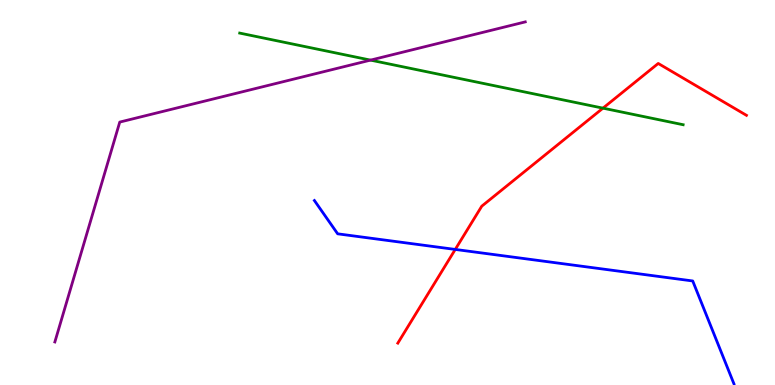[{'lines': ['blue', 'red'], 'intersections': [{'x': 5.87, 'y': 3.52}]}, {'lines': ['green', 'red'], 'intersections': [{'x': 7.78, 'y': 7.19}]}, {'lines': ['purple', 'red'], 'intersections': []}, {'lines': ['blue', 'green'], 'intersections': []}, {'lines': ['blue', 'purple'], 'intersections': []}, {'lines': ['green', 'purple'], 'intersections': [{'x': 4.78, 'y': 8.44}]}]